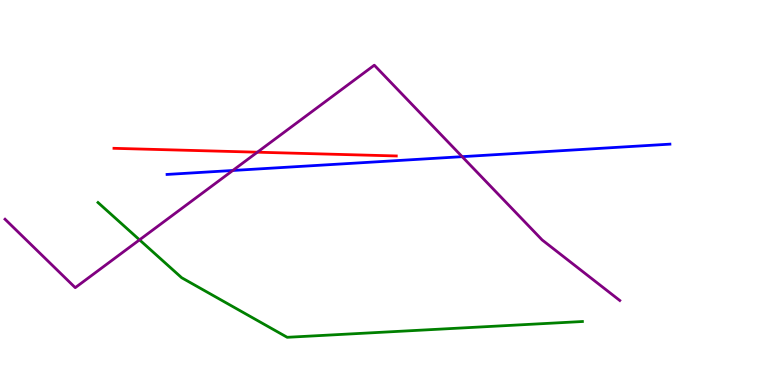[{'lines': ['blue', 'red'], 'intersections': []}, {'lines': ['green', 'red'], 'intersections': []}, {'lines': ['purple', 'red'], 'intersections': [{'x': 3.32, 'y': 6.05}]}, {'lines': ['blue', 'green'], 'intersections': []}, {'lines': ['blue', 'purple'], 'intersections': [{'x': 3.0, 'y': 5.57}, {'x': 5.96, 'y': 5.93}]}, {'lines': ['green', 'purple'], 'intersections': [{'x': 1.8, 'y': 3.77}]}]